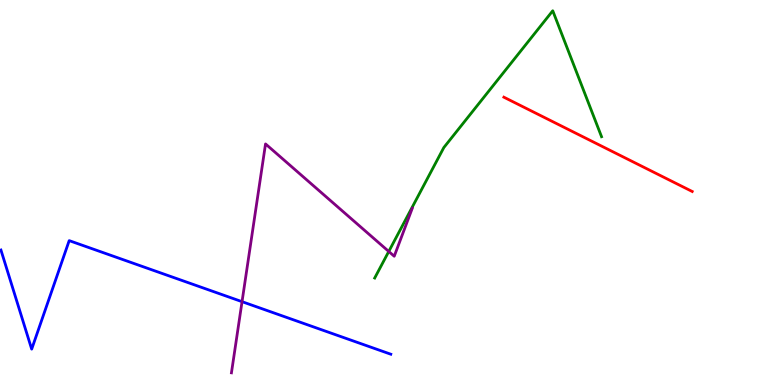[{'lines': ['blue', 'red'], 'intersections': []}, {'lines': ['green', 'red'], 'intersections': []}, {'lines': ['purple', 'red'], 'intersections': []}, {'lines': ['blue', 'green'], 'intersections': []}, {'lines': ['blue', 'purple'], 'intersections': [{'x': 3.12, 'y': 2.16}]}, {'lines': ['green', 'purple'], 'intersections': [{'x': 5.02, 'y': 3.47}]}]